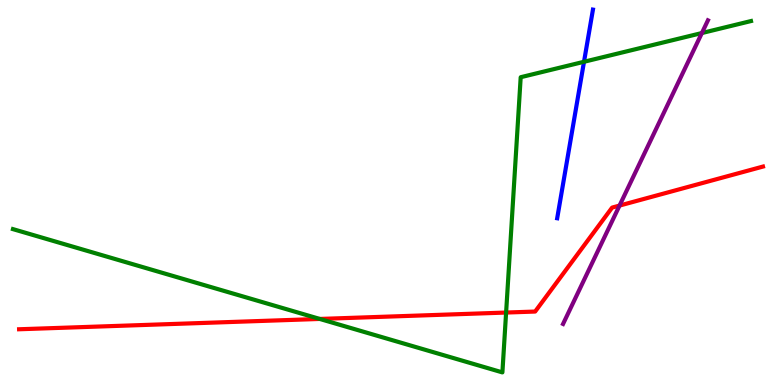[{'lines': ['blue', 'red'], 'intersections': []}, {'lines': ['green', 'red'], 'intersections': [{'x': 4.13, 'y': 1.72}, {'x': 6.53, 'y': 1.88}]}, {'lines': ['purple', 'red'], 'intersections': [{'x': 7.99, 'y': 4.66}]}, {'lines': ['blue', 'green'], 'intersections': [{'x': 7.54, 'y': 8.4}]}, {'lines': ['blue', 'purple'], 'intersections': []}, {'lines': ['green', 'purple'], 'intersections': [{'x': 9.06, 'y': 9.14}]}]